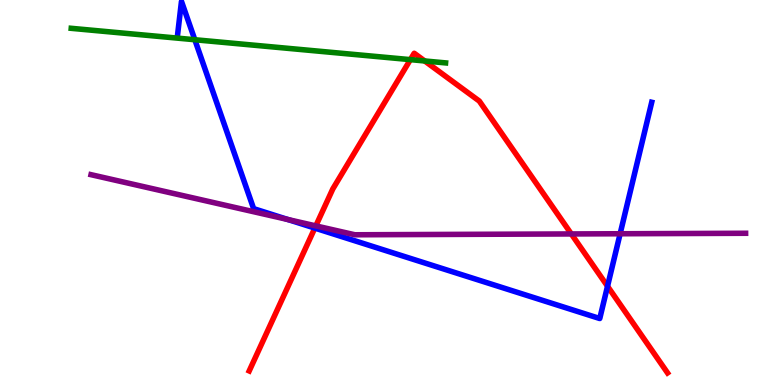[{'lines': ['blue', 'red'], 'intersections': [{'x': 4.06, 'y': 4.08}, {'x': 7.84, 'y': 2.57}]}, {'lines': ['green', 'red'], 'intersections': [{'x': 5.3, 'y': 8.45}, {'x': 5.48, 'y': 8.42}]}, {'lines': ['purple', 'red'], 'intersections': [{'x': 4.08, 'y': 4.13}, {'x': 7.37, 'y': 3.92}]}, {'lines': ['blue', 'green'], 'intersections': [{'x': 2.51, 'y': 8.97}]}, {'lines': ['blue', 'purple'], 'intersections': [{'x': 3.71, 'y': 4.3}, {'x': 8.0, 'y': 3.93}]}, {'lines': ['green', 'purple'], 'intersections': []}]